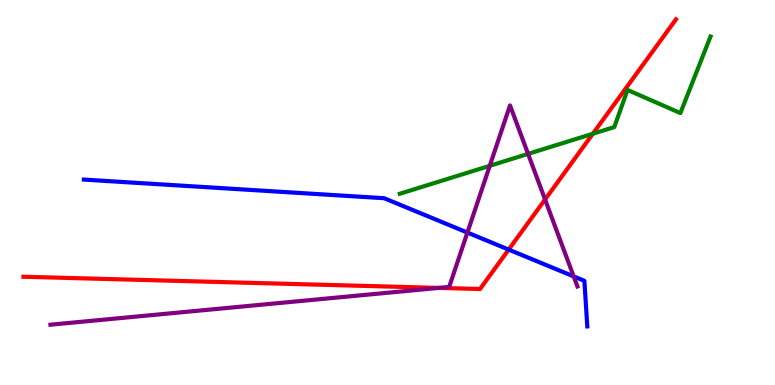[{'lines': ['blue', 'red'], 'intersections': [{'x': 6.56, 'y': 3.52}]}, {'lines': ['green', 'red'], 'intersections': [{'x': 7.65, 'y': 6.53}]}, {'lines': ['purple', 'red'], 'intersections': [{'x': 5.66, 'y': 2.52}, {'x': 7.03, 'y': 4.82}]}, {'lines': ['blue', 'green'], 'intersections': []}, {'lines': ['blue', 'purple'], 'intersections': [{'x': 6.03, 'y': 3.96}, {'x': 7.4, 'y': 2.82}]}, {'lines': ['green', 'purple'], 'intersections': [{'x': 6.32, 'y': 5.69}, {'x': 6.81, 'y': 6.0}]}]